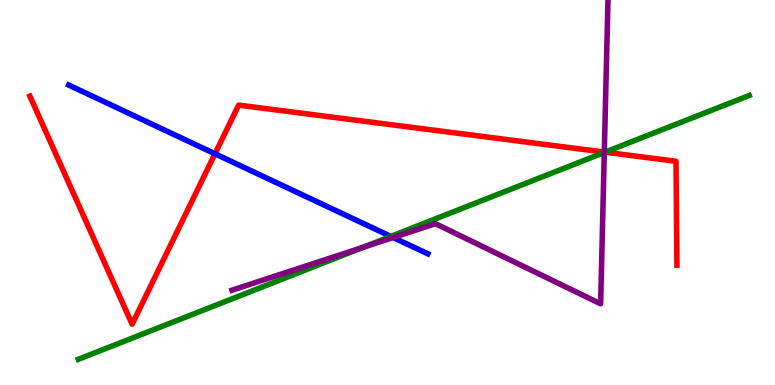[{'lines': ['blue', 'red'], 'intersections': [{'x': 2.77, 'y': 6.01}]}, {'lines': ['green', 'red'], 'intersections': [{'x': 7.81, 'y': 6.05}]}, {'lines': ['purple', 'red'], 'intersections': [{'x': 7.8, 'y': 6.05}]}, {'lines': ['blue', 'green'], 'intersections': [{'x': 5.04, 'y': 3.86}]}, {'lines': ['blue', 'purple'], 'intersections': [{'x': 5.07, 'y': 3.83}]}, {'lines': ['green', 'purple'], 'intersections': [{'x': 4.68, 'y': 3.57}, {'x': 7.8, 'y': 6.04}]}]